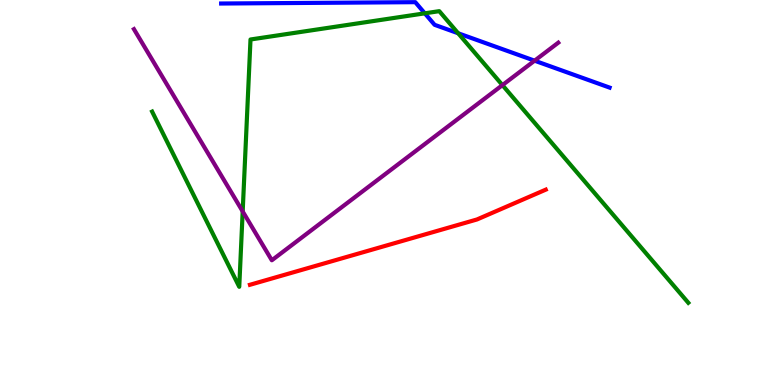[{'lines': ['blue', 'red'], 'intersections': []}, {'lines': ['green', 'red'], 'intersections': []}, {'lines': ['purple', 'red'], 'intersections': []}, {'lines': ['blue', 'green'], 'intersections': [{'x': 5.48, 'y': 9.65}, {'x': 5.91, 'y': 9.14}]}, {'lines': ['blue', 'purple'], 'intersections': [{'x': 6.9, 'y': 8.42}]}, {'lines': ['green', 'purple'], 'intersections': [{'x': 3.13, 'y': 4.51}, {'x': 6.48, 'y': 7.79}]}]